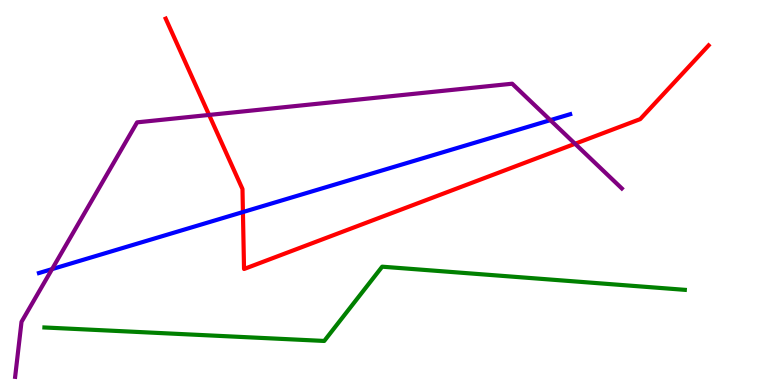[{'lines': ['blue', 'red'], 'intersections': [{'x': 3.13, 'y': 4.49}]}, {'lines': ['green', 'red'], 'intersections': []}, {'lines': ['purple', 'red'], 'intersections': [{'x': 2.7, 'y': 7.01}, {'x': 7.42, 'y': 6.27}]}, {'lines': ['blue', 'green'], 'intersections': []}, {'lines': ['blue', 'purple'], 'intersections': [{'x': 0.672, 'y': 3.01}, {'x': 7.1, 'y': 6.88}]}, {'lines': ['green', 'purple'], 'intersections': []}]